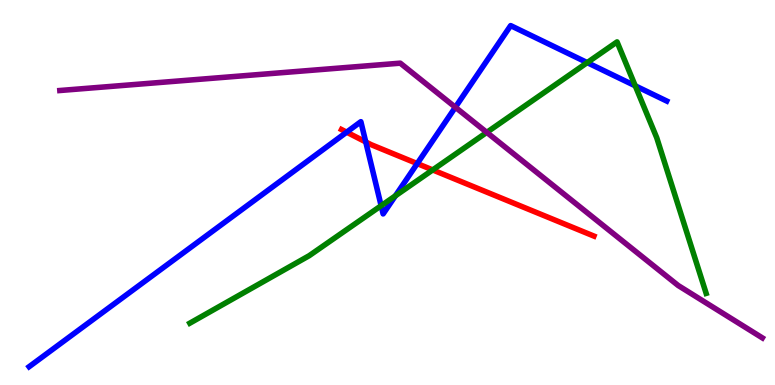[{'lines': ['blue', 'red'], 'intersections': [{'x': 4.47, 'y': 6.57}, {'x': 4.72, 'y': 6.31}, {'x': 5.38, 'y': 5.75}]}, {'lines': ['green', 'red'], 'intersections': [{'x': 5.58, 'y': 5.59}]}, {'lines': ['purple', 'red'], 'intersections': []}, {'lines': ['blue', 'green'], 'intersections': [{'x': 4.92, 'y': 4.66}, {'x': 5.1, 'y': 4.91}, {'x': 7.58, 'y': 8.37}, {'x': 8.2, 'y': 7.77}]}, {'lines': ['blue', 'purple'], 'intersections': [{'x': 5.88, 'y': 7.21}]}, {'lines': ['green', 'purple'], 'intersections': [{'x': 6.28, 'y': 6.56}]}]